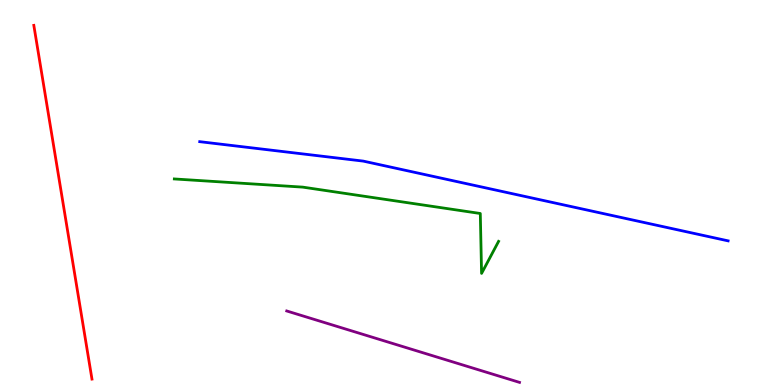[{'lines': ['blue', 'red'], 'intersections': []}, {'lines': ['green', 'red'], 'intersections': []}, {'lines': ['purple', 'red'], 'intersections': []}, {'lines': ['blue', 'green'], 'intersections': []}, {'lines': ['blue', 'purple'], 'intersections': []}, {'lines': ['green', 'purple'], 'intersections': []}]